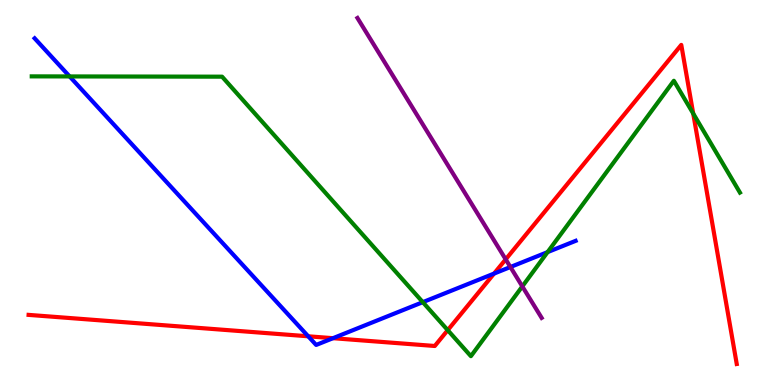[{'lines': ['blue', 'red'], 'intersections': [{'x': 3.98, 'y': 1.27}, {'x': 4.3, 'y': 1.22}, {'x': 6.37, 'y': 2.89}]}, {'lines': ['green', 'red'], 'intersections': [{'x': 5.78, 'y': 1.42}, {'x': 8.94, 'y': 7.05}]}, {'lines': ['purple', 'red'], 'intersections': [{'x': 6.53, 'y': 3.26}]}, {'lines': ['blue', 'green'], 'intersections': [{'x': 0.898, 'y': 8.01}, {'x': 5.46, 'y': 2.15}, {'x': 7.07, 'y': 3.45}]}, {'lines': ['blue', 'purple'], 'intersections': [{'x': 6.59, 'y': 3.06}]}, {'lines': ['green', 'purple'], 'intersections': [{'x': 6.74, 'y': 2.56}]}]